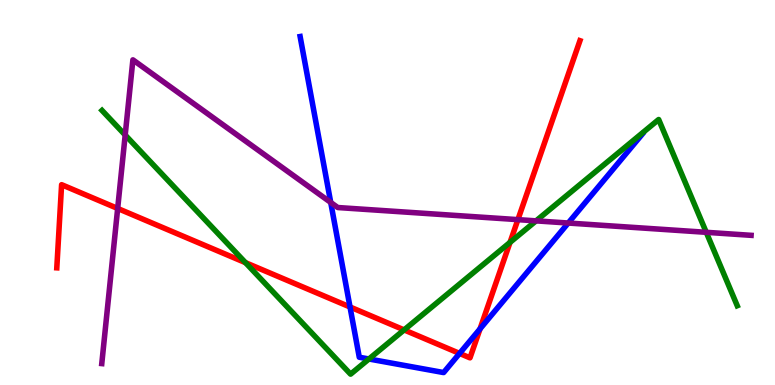[{'lines': ['blue', 'red'], 'intersections': [{'x': 4.52, 'y': 2.03}, {'x': 5.93, 'y': 0.82}, {'x': 6.19, 'y': 1.46}]}, {'lines': ['green', 'red'], 'intersections': [{'x': 3.17, 'y': 3.18}, {'x': 5.21, 'y': 1.43}, {'x': 6.58, 'y': 3.7}]}, {'lines': ['purple', 'red'], 'intersections': [{'x': 1.52, 'y': 4.59}, {'x': 6.68, 'y': 4.29}]}, {'lines': ['blue', 'green'], 'intersections': [{'x': 4.76, 'y': 0.676}]}, {'lines': ['blue', 'purple'], 'intersections': [{'x': 4.27, 'y': 4.74}, {'x': 7.33, 'y': 4.21}]}, {'lines': ['green', 'purple'], 'intersections': [{'x': 1.62, 'y': 6.49}, {'x': 6.92, 'y': 4.26}, {'x': 9.11, 'y': 3.97}]}]